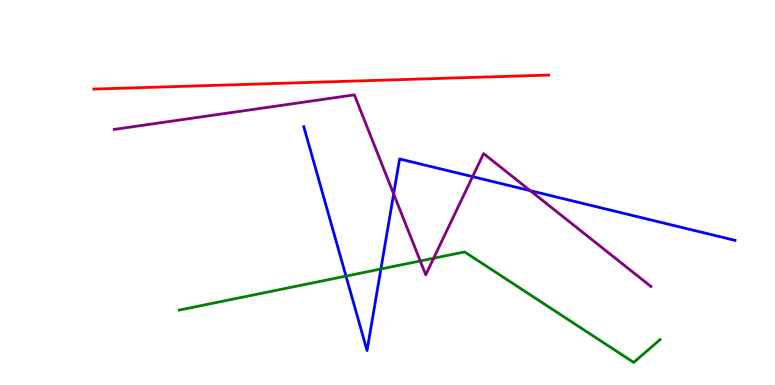[{'lines': ['blue', 'red'], 'intersections': []}, {'lines': ['green', 'red'], 'intersections': []}, {'lines': ['purple', 'red'], 'intersections': []}, {'lines': ['blue', 'green'], 'intersections': [{'x': 4.46, 'y': 2.83}, {'x': 4.91, 'y': 3.01}]}, {'lines': ['blue', 'purple'], 'intersections': [{'x': 5.08, 'y': 4.96}, {'x': 6.1, 'y': 5.41}, {'x': 6.84, 'y': 5.05}]}, {'lines': ['green', 'purple'], 'intersections': [{'x': 5.42, 'y': 3.22}, {'x': 5.6, 'y': 3.29}]}]